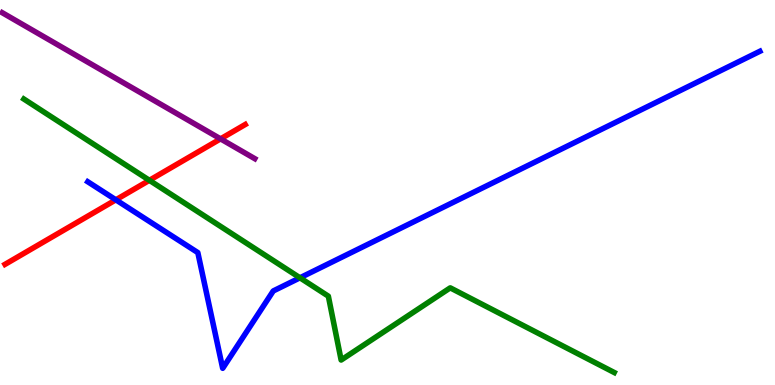[{'lines': ['blue', 'red'], 'intersections': [{'x': 1.49, 'y': 4.81}]}, {'lines': ['green', 'red'], 'intersections': [{'x': 1.93, 'y': 5.32}]}, {'lines': ['purple', 'red'], 'intersections': [{'x': 2.85, 'y': 6.39}]}, {'lines': ['blue', 'green'], 'intersections': [{'x': 3.87, 'y': 2.78}]}, {'lines': ['blue', 'purple'], 'intersections': []}, {'lines': ['green', 'purple'], 'intersections': []}]